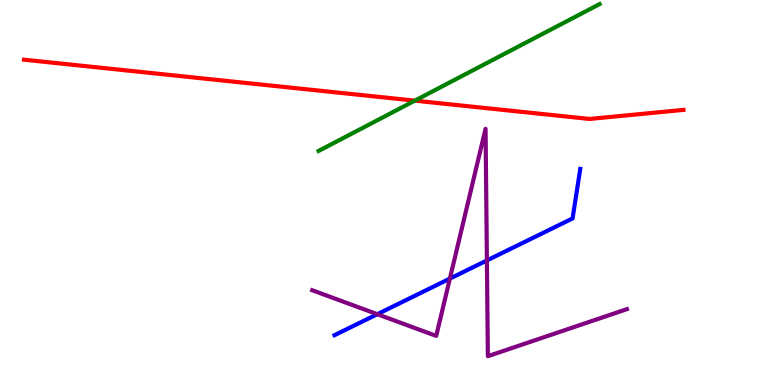[{'lines': ['blue', 'red'], 'intersections': []}, {'lines': ['green', 'red'], 'intersections': [{'x': 5.35, 'y': 7.39}]}, {'lines': ['purple', 'red'], 'intersections': []}, {'lines': ['blue', 'green'], 'intersections': []}, {'lines': ['blue', 'purple'], 'intersections': [{'x': 4.87, 'y': 1.84}, {'x': 5.8, 'y': 2.76}, {'x': 6.28, 'y': 3.24}]}, {'lines': ['green', 'purple'], 'intersections': []}]